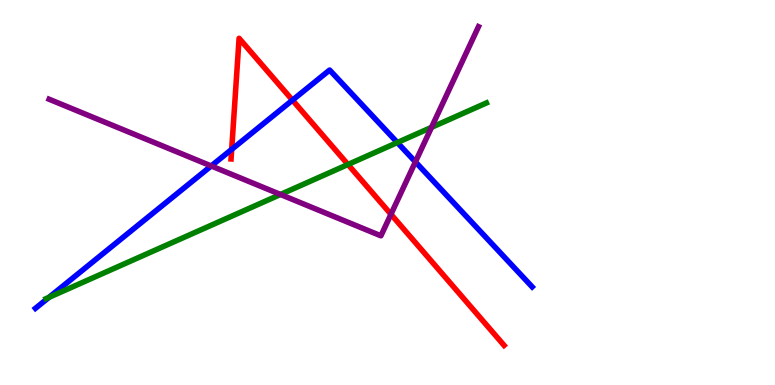[{'lines': ['blue', 'red'], 'intersections': [{'x': 2.99, 'y': 6.12}, {'x': 3.77, 'y': 7.4}]}, {'lines': ['green', 'red'], 'intersections': [{'x': 4.49, 'y': 5.73}]}, {'lines': ['purple', 'red'], 'intersections': [{'x': 5.04, 'y': 4.43}]}, {'lines': ['blue', 'green'], 'intersections': [{'x': 0.632, 'y': 2.28}, {'x': 5.13, 'y': 6.3}]}, {'lines': ['blue', 'purple'], 'intersections': [{'x': 2.73, 'y': 5.69}, {'x': 5.36, 'y': 5.8}]}, {'lines': ['green', 'purple'], 'intersections': [{'x': 3.62, 'y': 4.95}, {'x': 5.57, 'y': 6.69}]}]